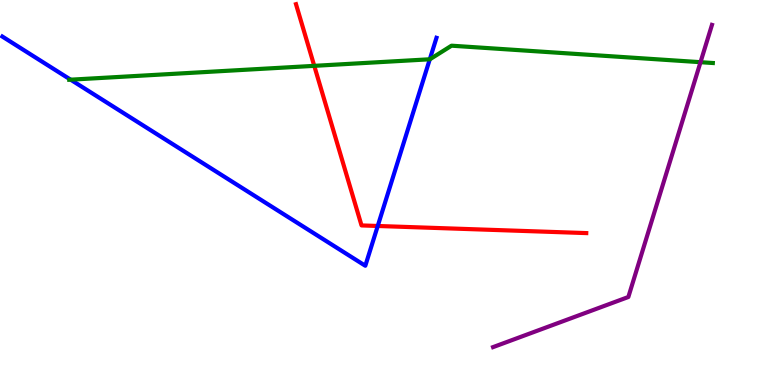[{'lines': ['blue', 'red'], 'intersections': [{'x': 4.87, 'y': 4.13}]}, {'lines': ['green', 'red'], 'intersections': [{'x': 4.05, 'y': 8.29}]}, {'lines': ['purple', 'red'], 'intersections': []}, {'lines': ['blue', 'green'], 'intersections': [{'x': 0.911, 'y': 7.93}, {'x': 5.55, 'y': 8.46}]}, {'lines': ['blue', 'purple'], 'intersections': []}, {'lines': ['green', 'purple'], 'intersections': [{'x': 9.04, 'y': 8.38}]}]